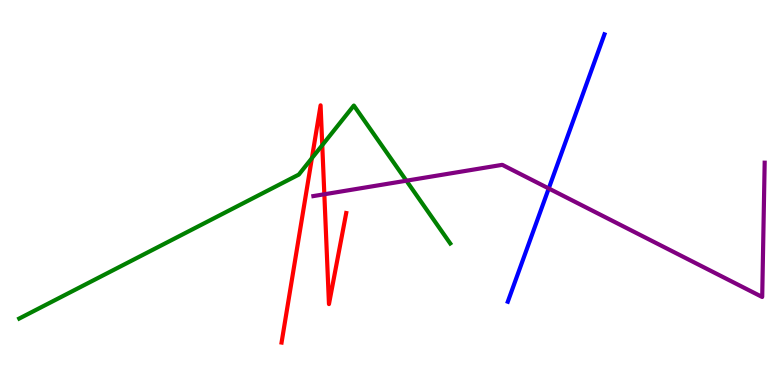[{'lines': ['blue', 'red'], 'intersections': []}, {'lines': ['green', 'red'], 'intersections': [{'x': 4.02, 'y': 5.89}, {'x': 4.16, 'y': 6.23}]}, {'lines': ['purple', 'red'], 'intersections': [{'x': 4.18, 'y': 4.95}]}, {'lines': ['blue', 'green'], 'intersections': []}, {'lines': ['blue', 'purple'], 'intersections': [{'x': 7.08, 'y': 5.1}]}, {'lines': ['green', 'purple'], 'intersections': [{'x': 5.24, 'y': 5.31}]}]